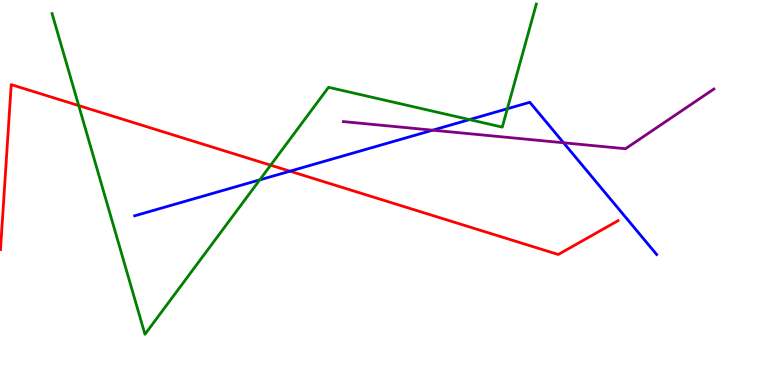[{'lines': ['blue', 'red'], 'intersections': [{'x': 3.74, 'y': 5.55}]}, {'lines': ['green', 'red'], 'intersections': [{'x': 1.02, 'y': 7.26}, {'x': 3.49, 'y': 5.71}]}, {'lines': ['purple', 'red'], 'intersections': []}, {'lines': ['blue', 'green'], 'intersections': [{'x': 3.35, 'y': 5.33}, {'x': 6.06, 'y': 6.89}, {'x': 6.55, 'y': 7.18}]}, {'lines': ['blue', 'purple'], 'intersections': [{'x': 5.58, 'y': 6.62}, {'x': 7.27, 'y': 6.29}]}, {'lines': ['green', 'purple'], 'intersections': []}]